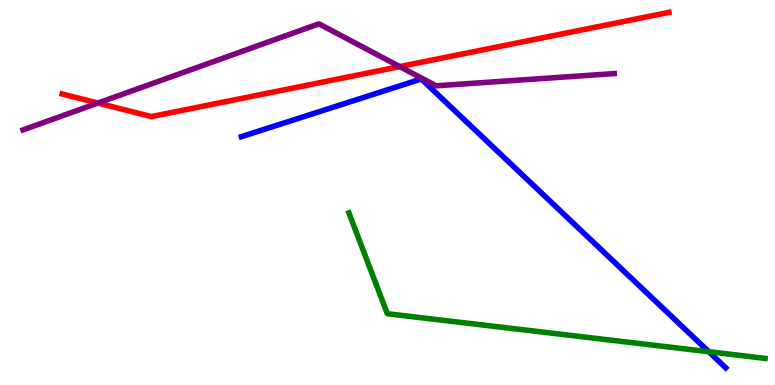[{'lines': ['blue', 'red'], 'intersections': []}, {'lines': ['green', 'red'], 'intersections': []}, {'lines': ['purple', 'red'], 'intersections': [{'x': 1.26, 'y': 7.32}, {'x': 5.16, 'y': 8.27}]}, {'lines': ['blue', 'green'], 'intersections': [{'x': 9.15, 'y': 0.864}]}, {'lines': ['blue', 'purple'], 'intersections': []}, {'lines': ['green', 'purple'], 'intersections': []}]